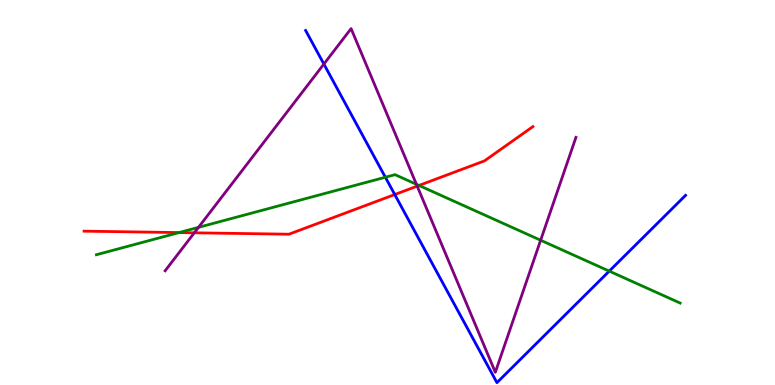[{'lines': ['blue', 'red'], 'intersections': [{'x': 5.09, 'y': 4.95}]}, {'lines': ['green', 'red'], 'intersections': [{'x': 2.31, 'y': 3.96}, {'x': 5.41, 'y': 5.18}]}, {'lines': ['purple', 'red'], 'intersections': [{'x': 2.51, 'y': 3.95}, {'x': 5.38, 'y': 5.17}]}, {'lines': ['blue', 'green'], 'intersections': [{'x': 4.97, 'y': 5.4}, {'x': 7.86, 'y': 2.96}]}, {'lines': ['blue', 'purple'], 'intersections': [{'x': 4.18, 'y': 8.34}]}, {'lines': ['green', 'purple'], 'intersections': [{'x': 2.56, 'y': 4.09}, {'x': 5.37, 'y': 5.21}, {'x': 6.98, 'y': 3.76}]}]